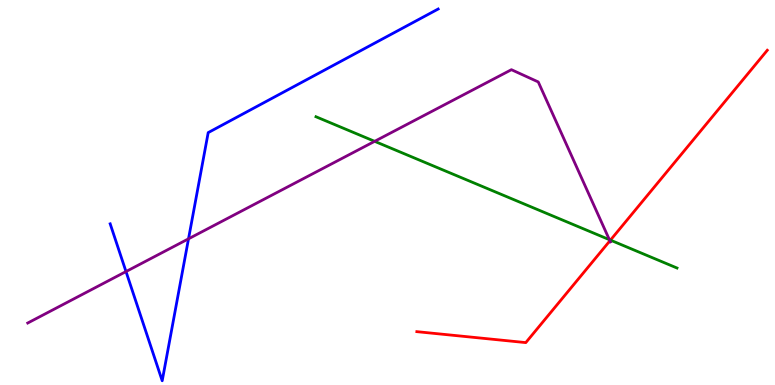[{'lines': ['blue', 'red'], 'intersections': []}, {'lines': ['green', 'red'], 'intersections': [{'x': 7.88, 'y': 3.76}]}, {'lines': ['purple', 'red'], 'intersections': [{'x': 7.87, 'y': 3.75}]}, {'lines': ['blue', 'green'], 'intersections': []}, {'lines': ['blue', 'purple'], 'intersections': [{'x': 1.63, 'y': 2.95}, {'x': 2.43, 'y': 3.8}]}, {'lines': ['green', 'purple'], 'intersections': [{'x': 4.83, 'y': 6.33}, {'x': 7.86, 'y': 3.77}]}]